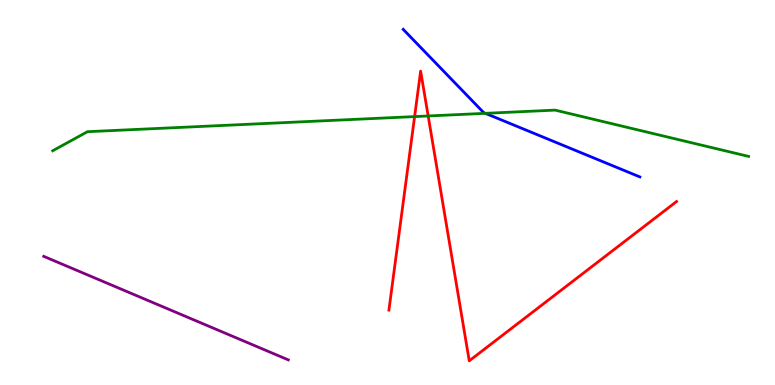[{'lines': ['blue', 'red'], 'intersections': []}, {'lines': ['green', 'red'], 'intersections': [{'x': 5.35, 'y': 6.97}, {'x': 5.52, 'y': 6.99}]}, {'lines': ['purple', 'red'], 'intersections': []}, {'lines': ['blue', 'green'], 'intersections': [{'x': 6.26, 'y': 7.06}]}, {'lines': ['blue', 'purple'], 'intersections': []}, {'lines': ['green', 'purple'], 'intersections': []}]